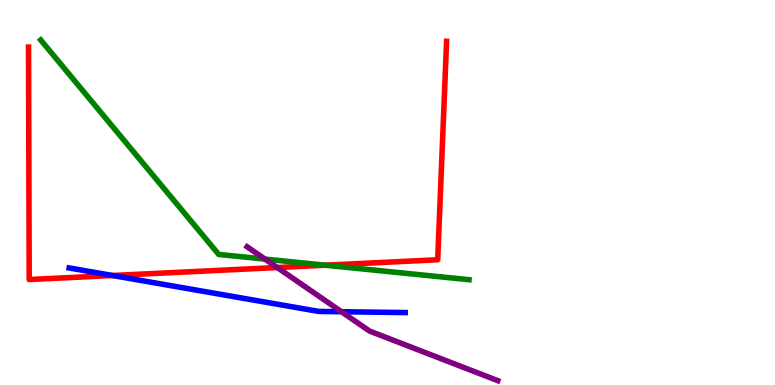[{'lines': ['blue', 'red'], 'intersections': [{'x': 1.45, 'y': 2.84}]}, {'lines': ['green', 'red'], 'intersections': [{'x': 4.2, 'y': 3.11}]}, {'lines': ['purple', 'red'], 'intersections': [{'x': 3.58, 'y': 3.05}]}, {'lines': ['blue', 'green'], 'intersections': []}, {'lines': ['blue', 'purple'], 'intersections': [{'x': 4.41, 'y': 1.9}]}, {'lines': ['green', 'purple'], 'intersections': [{'x': 3.42, 'y': 3.27}]}]